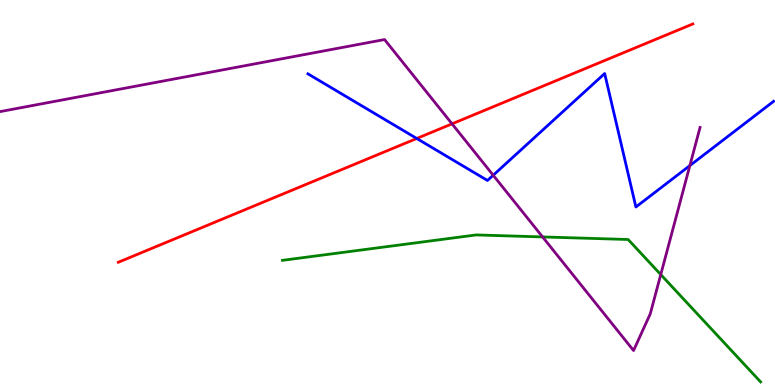[{'lines': ['blue', 'red'], 'intersections': [{'x': 5.38, 'y': 6.4}]}, {'lines': ['green', 'red'], 'intersections': []}, {'lines': ['purple', 'red'], 'intersections': [{'x': 5.83, 'y': 6.78}]}, {'lines': ['blue', 'green'], 'intersections': []}, {'lines': ['blue', 'purple'], 'intersections': [{'x': 6.36, 'y': 5.45}, {'x': 8.9, 'y': 5.7}]}, {'lines': ['green', 'purple'], 'intersections': [{'x': 7.0, 'y': 3.85}, {'x': 8.53, 'y': 2.87}]}]